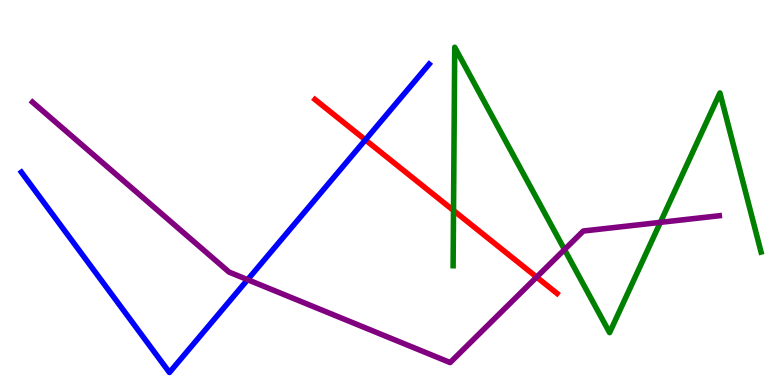[{'lines': ['blue', 'red'], 'intersections': [{'x': 4.71, 'y': 6.37}]}, {'lines': ['green', 'red'], 'intersections': [{'x': 5.85, 'y': 4.53}]}, {'lines': ['purple', 'red'], 'intersections': [{'x': 6.92, 'y': 2.8}]}, {'lines': ['blue', 'green'], 'intersections': []}, {'lines': ['blue', 'purple'], 'intersections': [{'x': 3.19, 'y': 2.74}]}, {'lines': ['green', 'purple'], 'intersections': [{'x': 7.28, 'y': 3.52}, {'x': 8.52, 'y': 4.22}]}]